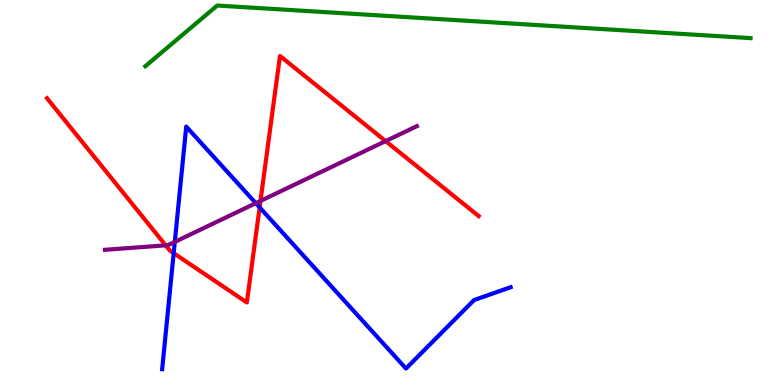[{'lines': ['blue', 'red'], 'intersections': [{'x': 2.24, 'y': 3.42}, {'x': 3.35, 'y': 4.61}]}, {'lines': ['green', 'red'], 'intersections': []}, {'lines': ['purple', 'red'], 'intersections': [{'x': 2.14, 'y': 3.63}, {'x': 3.36, 'y': 4.78}, {'x': 4.98, 'y': 6.34}]}, {'lines': ['blue', 'green'], 'intersections': []}, {'lines': ['blue', 'purple'], 'intersections': [{'x': 2.26, 'y': 3.72}, {'x': 3.3, 'y': 4.72}]}, {'lines': ['green', 'purple'], 'intersections': []}]